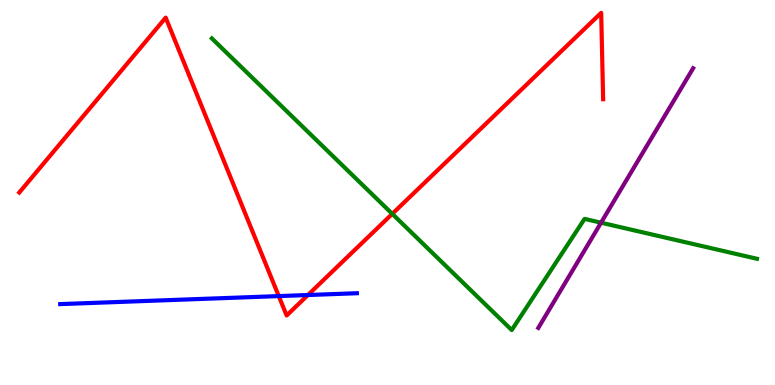[{'lines': ['blue', 'red'], 'intersections': [{'x': 3.6, 'y': 2.31}, {'x': 3.97, 'y': 2.34}]}, {'lines': ['green', 'red'], 'intersections': [{'x': 5.06, 'y': 4.45}]}, {'lines': ['purple', 'red'], 'intersections': []}, {'lines': ['blue', 'green'], 'intersections': []}, {'lines': ['blue', 'purple'], 'intersections': []}, {'lines': ['green', 'purple'], 'intersections': [{'x': 7.76, 'y': 4.22}]}]